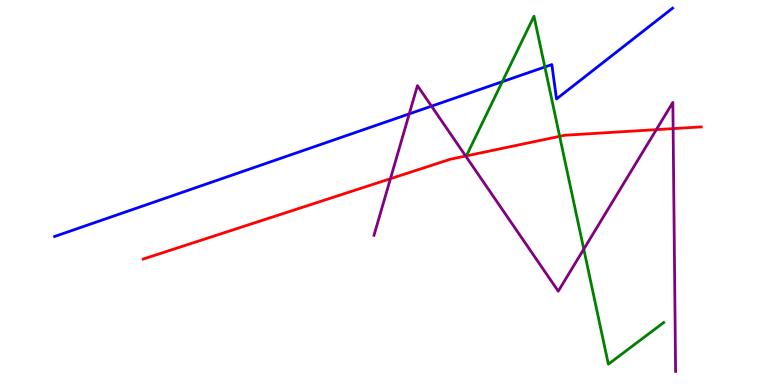[{'lines': ['blue', 'red'], 'intersections': []}, {'lines': ['green', 'red'], 'intersections': [{'x': 7.22, 'y': 6.46}]}, {'lines': ['purple', 'red'], 'intersections': [{'x': 5.04, 'y': 5.36}, {'x': 6.01, 'y': 5.95}, {'x': 8.47, 'y': 6.63}, {'x': 8.69, 'y': 6.66}]}, {'lines': ['blue', 'green'], 'intersections': [{'x': 6.48, 'y': 7.88}, {'x': 7.03, 'y': 8.26}]}, {'lines': ['blue', 'purple'], 'intersections': [{'x': 5.28, 'y': 7.04}, {'x': 5.57, 'y': 7.24}]}, {'lines': ['green', 'purple'], 'intersections': [{'x': 7.53, 'y': 3.53}]}]